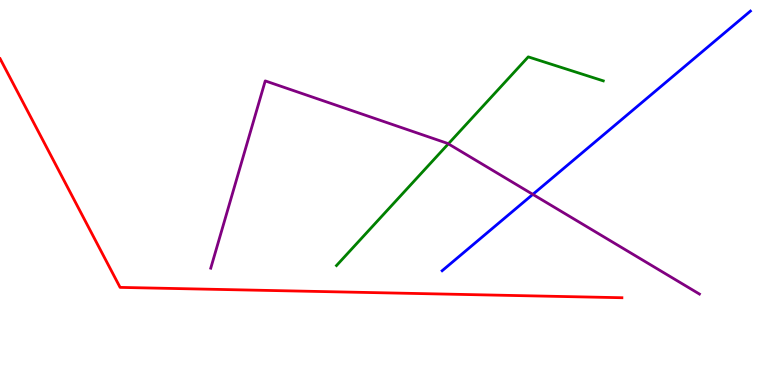[{'lines': ['blue', 'red'], 'intersections': []}, {'lines': ['green', 'red'], 'intersections': []}, {'lines': ['purple', 'red'], 'intersections': []}, {'lines': ['blue', 'green'], 'intersections': []}, {'lines': ['blue', 'purple'], 'intersections': [{'x': 6.88, 'y': 4.95}]}, {'lines': ['green', 'purple'], 'intersections': [{'x': 5.79, 'y': 6.26}]}]